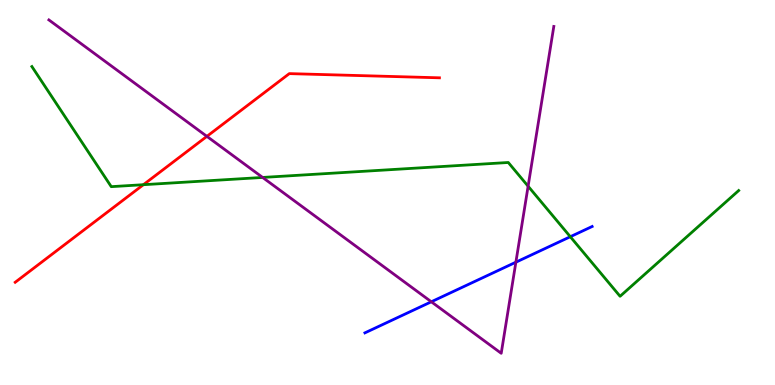[{'lines': ['blue', 'red'], 'intersections': []}, {'lines': ['green', 'red'], 'intersections': [{'x': 1.85, 'y': 5.2}]}, {'lines': ['purple', 'red'], 'intersections': [{'x': 2.67, 'y': 6.46}]}, {'lines': ['blue', 'green'], 'intersections': [{'x': 7.36, 'y': 3.85}]}, {'lines': ['blue', 'purple'], 'intersections': [{'x': 5.57, 'y': 2.16}, {'x': 6.66, 'y': 3.19}]}, {'lines': ['green', 'purple'], 'intersections': [{'x': 3.39, 'y': 5.39}, {'x': 6.81, 'y': 5.16}]}]